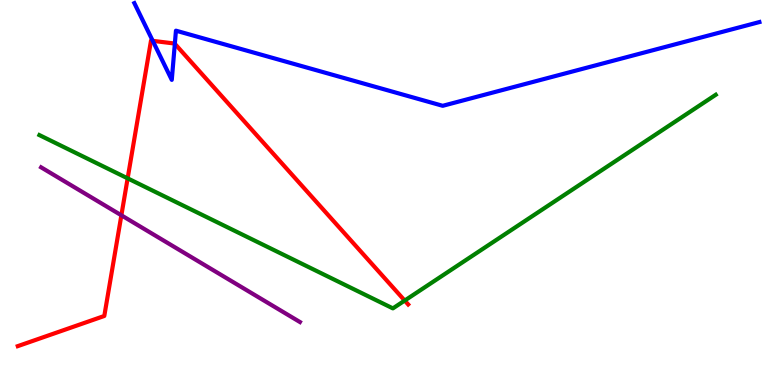[{'lines': ['blue', 'red'], 'intersections': [{'x': 1.97, 'y': 8.94}, {'x': 2.26, 'y': 8.86}]}, {'lines': ['green', 'red'], 'intersections': [{'x': 1.65, 'y': 5.37}, {'x': 5.22, 'y': 2.19}]}, {'lines': ['purple', 'red'], 'intersections': [{'x': 1.57, 'y': 4.41}]}, {'lines': ['blue', 'green'], 'intersections': []}, {'lines': ['blue', 'purple'], 'intersections': []}, {'lines': ['green', 'purple'], 'intersections': []}]